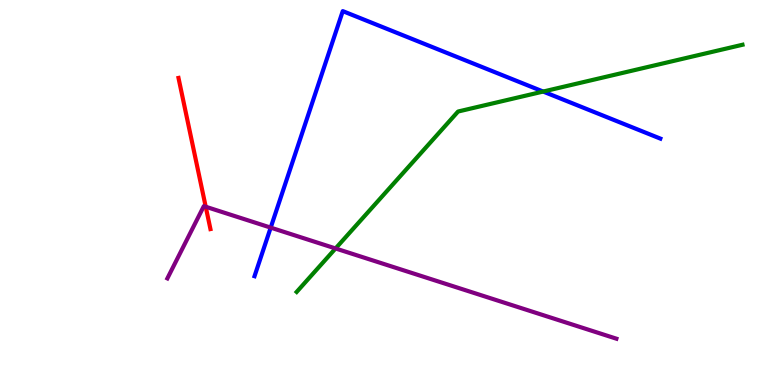[{'lines': ['blue', 'red'], 'intersections': []}, {'lines': ['green', 'red'], 'intersections': []}, {'lines': ['purple', 'red'], 'intersections': [{'x': 2.65, 'y': 4.63}]}, {'lines': ['blue', 'green'], 'intersections': [{'x': 7.01, 'y': 7.62}]}, {'lines': ['blue', 'purple'], 'intersections': [{'x': 3.49, 'y': 4.09}]}, {'lines': ['green', 'purple'], 'intersections': [{'x': 4.33, 'y': 3.55}]}]